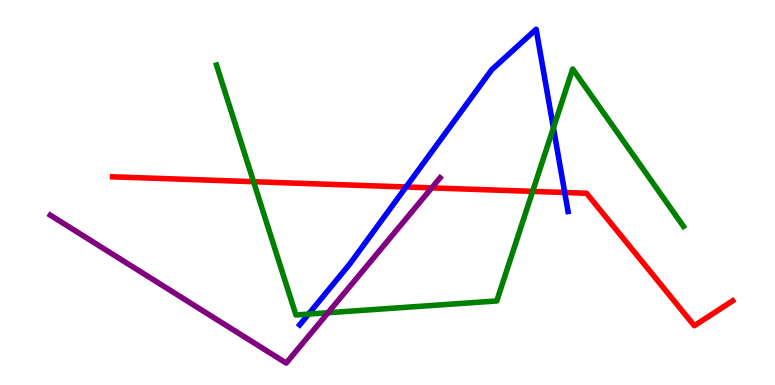[{'lines': ['blue', 'red'], 'intersections': [{'x': 5.24, 'y': 5.14}, {'x': 7.29, 'y': 5.0}]}, {'lines': ['green', 'red'], 'intersections': [{'x': 3.27, 'y': 5.28}, {'x': 6.87, 'y': 5.03}]}, {'lines': ['purple', 'red'], 'intersections': [{'x': 5.57, 'y': 5.12}]}, {'lines': ['blue', 'green'], 'intersections': [{'x': 3.98, 'y': 1.84}, {'x': 7.14, 'y': 6.68}]}, {'lines': ['blue', 'purple'], 'intersections': []}, {'lines': ['green', 'purple'], 'intersections': [{'x': 4.23, 'y': 1.88}]}]